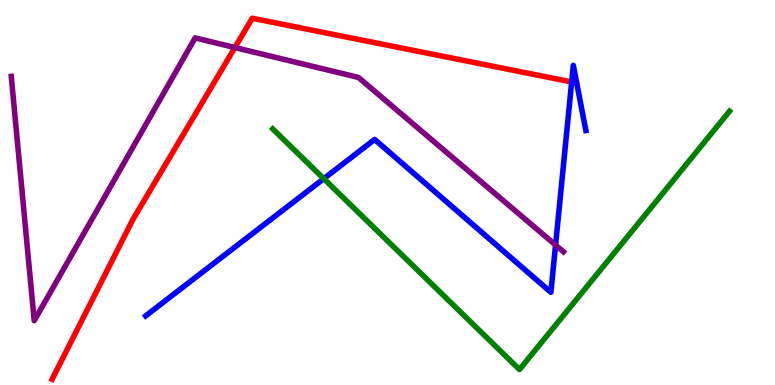[{'lines': ['blue', 'red'], 'intersections': [{'x': 7.38, 'y': 7.87}]}, {'lines': ['green', 'red'], 'intersections': []}, {'lines': ['purple', 'red'], 'intersections': [{'x': 3.03, 'y': 8.77}]}, {'lines': ['blue', 'green'], 'intersections': [{'x': 4.18, 'y': 5.36}]}, {'lines': ['blue', 'purple'], 'intersections': [{'x': 7.17, 'y': 3.64}]}, {'lines': ['green', 'purple'], 'intersections': []}]